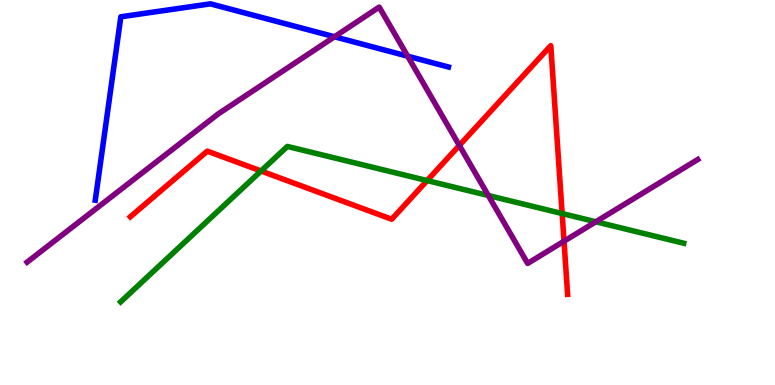[{'lines': ['blue', 'red'], 'intersections': []}, {'lines': ['green', 'red'], 'intersections': [{'x': 3.37, 'y': 5.56}, {'x': 5.51, 'y': 5.31}, {'x': 7.25, 'y': 4.45}]}, {'lines': ['purple', 'red'], 'intersections': [{'x': 5.93, 'y': 6.22}, {'x': 7.28, 'y': 3.73}]}, {'lines': ['blue', 'green'], 'intersections': []}, {'lines': ['blue', 'purple'], 'intersections': [{'x': 4.32, 'y': 9.05}, {'x': 5.26, 'y': 8.54}]}, {'lines': ['green', 'purple'], 'intersections': [{'x': 6.3, 'y': 4.92}, {'x': 7.69, 'y': 4.24}]}]